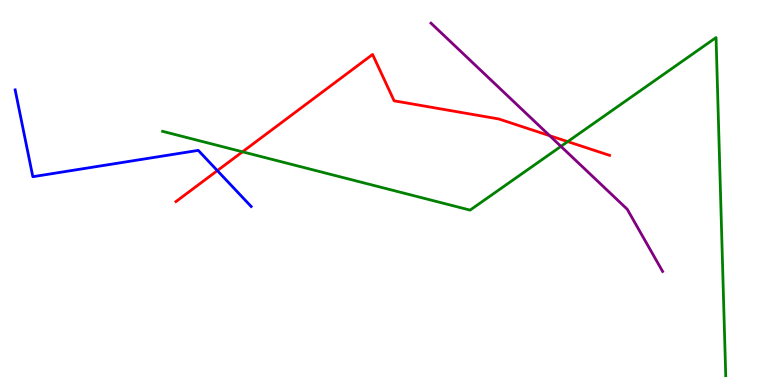[{'lines': ['blue', 'red'], 'intersections': [{'x': 2.8, 'y': 5.57}]}, {'lines': ['green', 'red'], 'intersections': [{'x': 3.13, 'y': 6.06}, {'x': 7.33, 'y': 6.32}]}, {'lines': ['purple', 'red'], 'intersections': [{'x': 7.09, 'y': 6.48}]}, {'lines': ['blue', 'green'], 'intersections': []}, {'lines': ['blue', 'purple'], 'intersections': []}, {'lines': ['green', 'purple'], 'intersections': [{'x': 7.24, 'y': 6.2}]}]